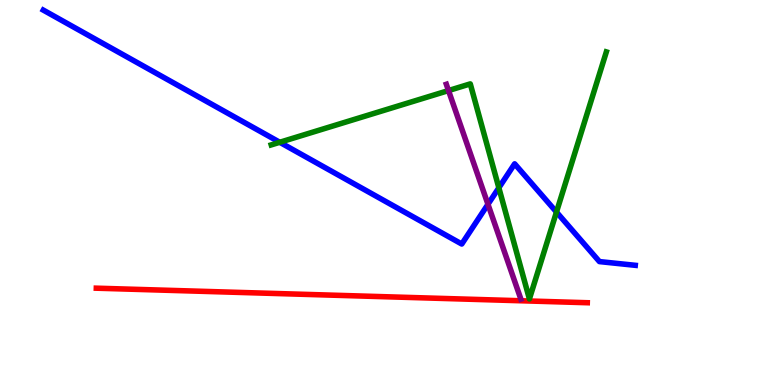[{'lines': ['blue', 'red'], 'intersections': []}, {'lines': ['green', 'red'], 'intersections': []}, {'lines': ['purple', 'red'], 'intersections': []}, {'lines': ['blue', 'green'], 'intersections': [{'x': 3.61, 'y': 6.3}, {'x': 6.44, 'y': 5.12}, {'x': 7.18, 'y': 4.49}]}, {'lines': ['blue', 'purple'], 'intersections': [{'x': 6.3, 'y': 4.69}]}, {'lines': ['green', 'purple'], 'intersections': [{'x': 5.79, 'y': 7.65}]}]